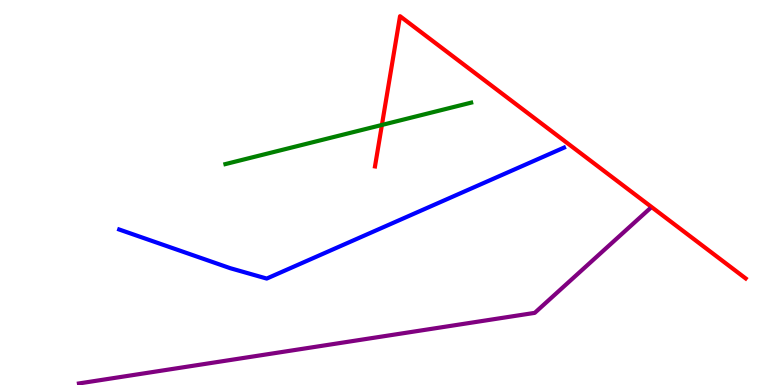[{'lines': ['blue', 'red'], 'intersections': []}, {'lines': ['green', 'red'], 'intersections': [{'x': 4.93, 'y': 6.75}]}, {'lines': ['purple', 'red'], 'intersections': []}, {'lines': ['blue', 'green'], 'intersections': []}, {'lines': ['blue', 'purple'], 'intersections': []}, {'lines': ['green', 'purple'], 'intersections': []}]